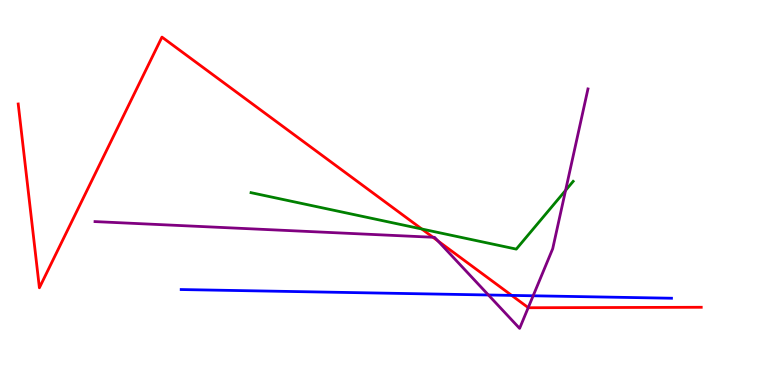[{'lines': ['blue', 'red'], 'intersections': [{'x': 6.6, 'y': 2.33}]}, {'lines': ['green', 'red'], 'intersections': [{'x': 5.44, 'y': 4.05}]}, {'lines': ['purple', 'red'], 'intersections': [{'x': 5.59, 'y': 3.84}, {'x': 5.65, 'y': 3.74}, {'x': 6.82, 'y': 2.01}]}, {'lines': ['blue', 'green'], 'intersections': []}, {'lines': ['blue', 'purple'], 'intersections': [{'x': 6.3, 'y': 2.34}, {'x': 6.88, 'y': 2.32}]}, {'lines': ['green', 'purple'], 'intersections': [{'x': 7.3, 'y': 5.05}]}]